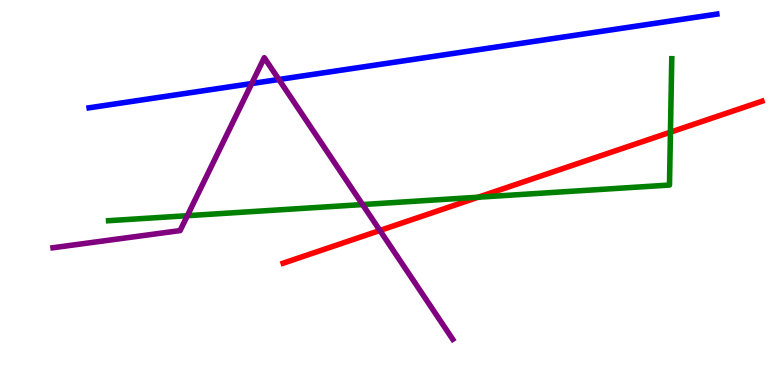[{'lines': ['blue', 'red'], 'intersections': []}, {'lines': ['green', 'red'], 'intersections': [{'x': 6.17, 'y': 4.88}, {'x': 8.65, 'y': 6.57}]}, {'lines': ['purple', 'red'], 'intersections': [{'x': 4.9, 'y': 4.01}]}, {'lines': ['blue', 'green'], 'intersections': []}, {'lines': ['blue', 'purple'], 'intersections': [{'x': 3.25, 'y': 7.83}, {'x': 3.6, 'y': 7.94}]}, {'lines': ['green', 'purple'], 'intersections': [{'x': 2.42, 'y': 4.4}, {'x': 4.68, 'y': 4.69}]}]